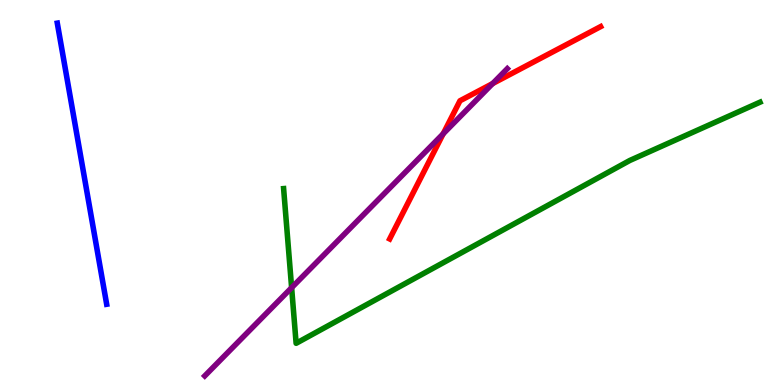[{'lines': ['blue', 'red'], 'intersections': []}, {'lines': ['green', 'red'], 'intersections': []}, {'lines': ['purple', 'red'], 'intersections': [{'x': 5.72, 'y': 6.53}, {'x': 6.36, 'y': 7.83}]}, {'lines': ['blue', 'green'], 'intersections': []}, {'lines': ['blue', 'purple'], 'intersections': []}, {'lines': ['green', 'purple'], 'intersections': [{'x': 3.76, 'y': 2.53}]}]